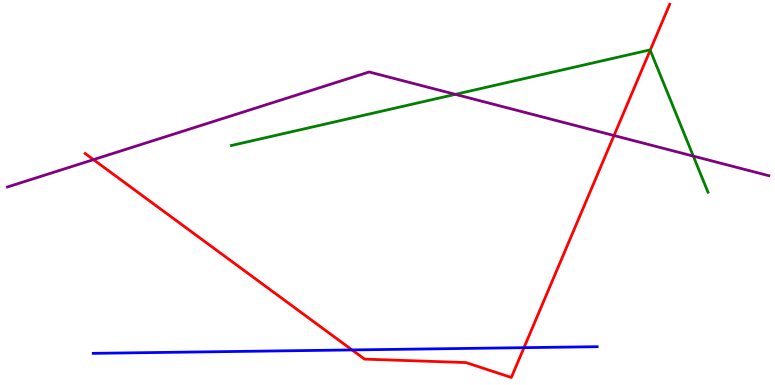[{'lines': ['blue', 'red'], 'intersections': [{'x': 4.54, 'y': 0.911}, {'x': 6.76, 'y': 0.97}]}, {'lines': ['green', 'red'], 'intersections': [{'x': 8.39, 'y': 8.7}]}, {'lines': ['purple', 'red'], 'intersections': [{'x': 1.21, 'y': 5.85}, {'x': 7.92, 'y': 6.48}]}, {'lines': ['blue', 'green'], 'intersections': []}, {'lines': ['blue', 'purple'], 'intersections': []}, {'lines': ['green', 'purple'], 'intersections': [{'x': 5.88, 'y': 7.55}, {'x': 8.95, 'y': 5.95}]}]